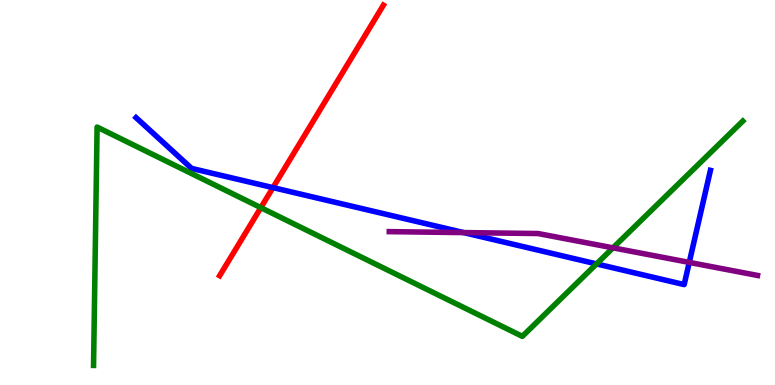[{'lines': ['blue', 'red'], 'intersections': [{'x': 3.52, 'y': 5.13}]}, {'lines': ['green', 'red'], 'intersections': [{'x': 3.37, 'y': 4.61}]}, {'lines': ['purple', 'red'], 'intersections': []}, {'lines': ['blue', 'green'], 'intersections': [{'x': 7.7, 'y': 3.14}]}, {'lines': ['blue', 'purple'], 'intersections': [{'x': 5.98, 'y': 3.96}, {'x': 8.89, 'y': 3.18}]}, {'lines': ['green', 'purple'], 'intersections': [{'x': 7.91, 'y': 3.56}]}]